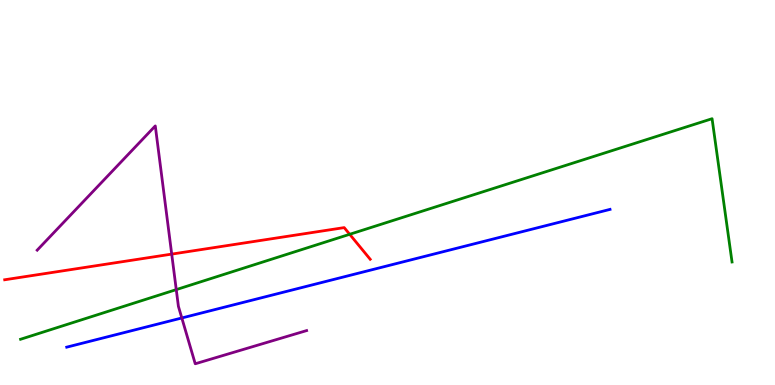[{'lines': ['blue', 'red'], 'intersections': []}, {'lines': ['green', 'red'], 'intersections': [{'x': 4.51, 'y': 3.91}]}, {'lines': ['purple', 'red'], 'intersections': [{'x': 2.22, 'y': 3.4}]}, {'lines': ['blue', 'green'], 'intersections': []}, {'lines': ['blue', 'purple'], 'intersections': [{'x': 2.35, 'y': 1.74}]}, {'lines': ['green', 'purple'], 'intersections': [{'x': 2.27, 'y': 2.48}]}]